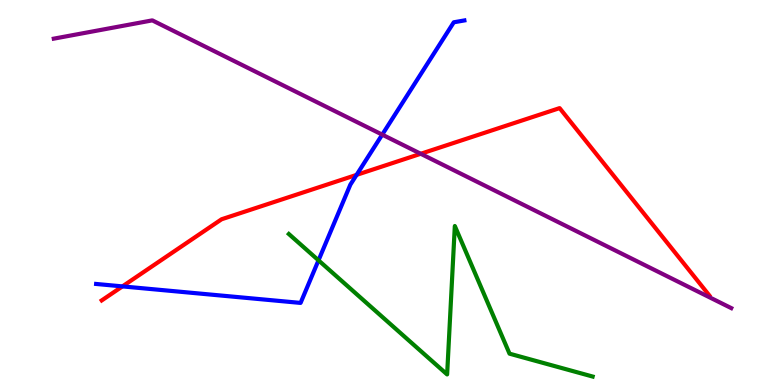[{'lines': ['blue', 'red'], 'intersections': [{'x': 1.58, 'y': 2.56}, {'x': 4.6, 'y': 5.46}]}, {'lines': ['green', 'red'], 'intersections': []}, {'lines': ['purple', 'red'], 'intersections': [{'x': 5.43, 'y': 6.01}]}, {'lines': ['blue', 'green'], 'intersections': [{'x': 4.11, 'y': 3.24}]}, {'lines': ['blue', 'purple'], 'intersections': [{'x': 4.93, 'y': 6.5}]}, {'lines': ['green', 'purple'], 'intersections': []}]